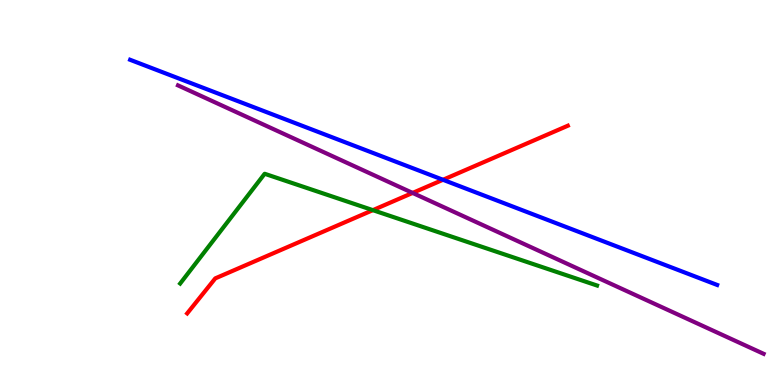[{'lines': ['blue', 'red'], 'intersections': [{'x': 5.72, 'y': 5.33}]}, {'lines': ['green', 'red'], 'intersections': [{'x': 4.81, 'y': 4.54}]}, {'lines': ['purple', 'red'], 'intersections': [{'x': 5.32, 'y': 4.99}]}, {'lines': ['blue', 'green'], 'intersections': []}, {'lines': ['blue', 'purple'], 'intersections': []}, {'lines': ['green', 'purple'], 'intersections': []}]